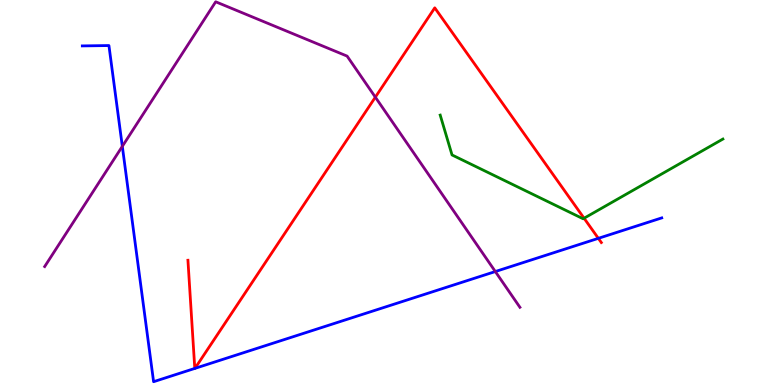[{'lines': ['blue', 'red'], 'intersections': [{'x': 2.51, 'y': 0.431}, {'x': 2.52, 'y': 0.432}, {'x': 7.72, 'y': 3.81}]}, {'lines': ['green', 'red'], 'intersections': [{'x': 7.54, 'y': 4.33}]}, {'lines': ['purple', 'red'], 'intersections': [{'x': 4.84, 'y': 7.48}]}, {'lines': ['blue', 'green'], 'intersections': []}, {'lines': ['blue', 'purple'], 'intersections': [{'x': 1.58, 'y': 6.2}, {'x': 6.39, 'y': 2.95}]}, {'lines': ['green', 'purple'], 'intersections': []}]